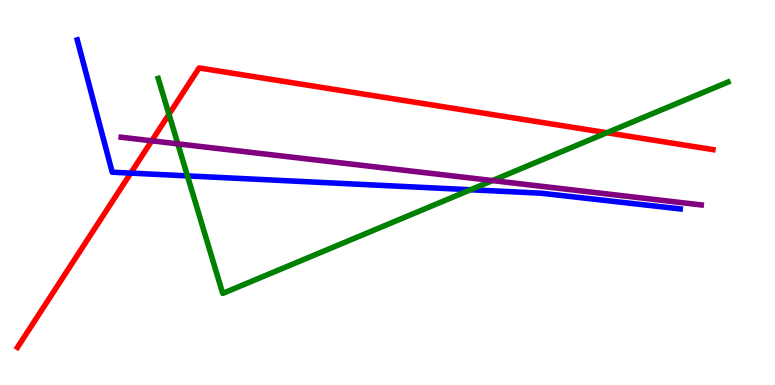[{'lines': ['blue', 'red'], 'intersections': [{'x': 1.69, 'y': 5.5}]}, {'lines': ['green', 'red'], 'intersections': [{'x': 2.18, 'y': 7.03}, {'x': 7.83, 'y': 6.55}]}, {'lines': ['purple', 'red'], 'intersections': [{'x': 1.96, 'y': 6.34}]}, {'lines': ['blue', 'green'], 'intersections': [{'x': 2.42, 'y': 5.43}, {'x': 6.07, 'y': 5.07}]}, {'lines': ['blue', 'purple'], 'intersections': []}, {'lines': ['green', 'purple'], 'intersections': [{'x': 2.29, 'y': 6.26}, {'x': 6.35, 'y': 5.31}]}]